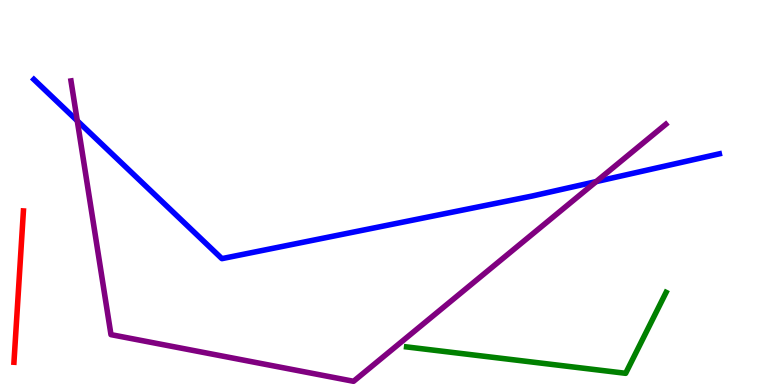[{'lines': ['blue', 'red'], 'intersections': []}, {'lines': ['green', 'red'], 'intersections': []}, {'lines': ['purple', 'red'], 'intersections': []}, {'lines': ['blue', 'green'], 'intersections': []}, {'lines': ['blue', 'purple'], 'intersections': [{'x': 0.997, 'y': 6.86}, {'x': 7.69, 'y': 5.28}]}, {'lines': ['green', 'purple'], 'intersections': []}]